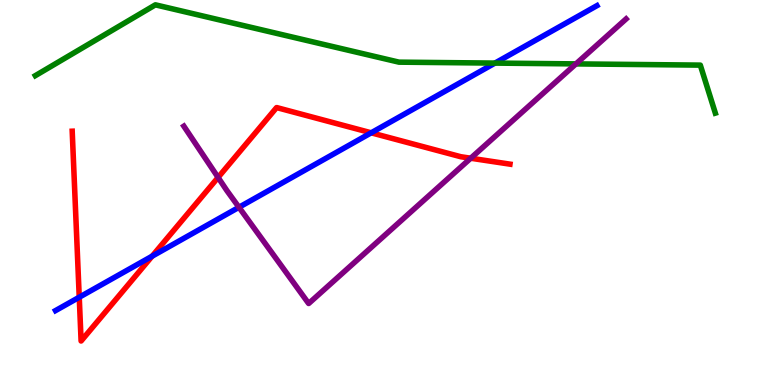[{'lines': ['blue', 'red'], 'intersections': [{'x': 1.02, 'y': 2.28}, {'x': 1.96, 'y': 3.35}, {'x': 4.79, 'y': 6.55}]}, {'lines': ['green', 'red'], 'intersections': []}, {'lines': ['purple', 'red'], 'intersections': [{'x': 2.81, 'y': 5.39}, {'x': 6.07, 'y': 5.89}]}, {'lines': ['blue', 'green'], 'intersections': [{'x': 6.39, 'y': 8.36}]}, {'lines': ['blue', 'purple'], 'intersections': [{'x': 3.08, 'y': 4.62}]}, {'lines': ['green', 'purple'], 'intersections': [{'x': 7.43, 'y': 8.34}]}]